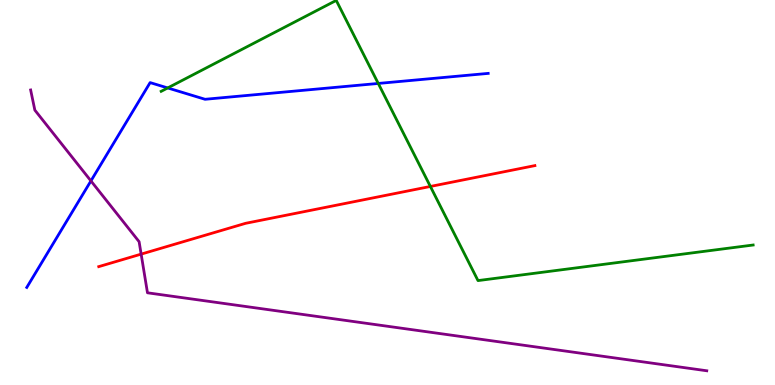[{'lines': ['blue', 'red'], 'intersections': []}, {'lines': ['green', 'red'], 'intersections': [{'x': 5.55, 'y': 5.16}]}, {'lines': ['purple', 'red'], 'intersections': [{'x': 1.82, 'y': 3.4}]}, {'lines': ['blue', 'green'], 'intersections': [{'x': 2.16, 'y': 7.72}, {'x': 4.88, 'y': 7.83}]}, {'lines': ['blue', 'purple'], 'intersections': [{'x': 1.17, 'y': 5.3}]}, {'lines': ['green', 'purple'], 'intersections': []}]